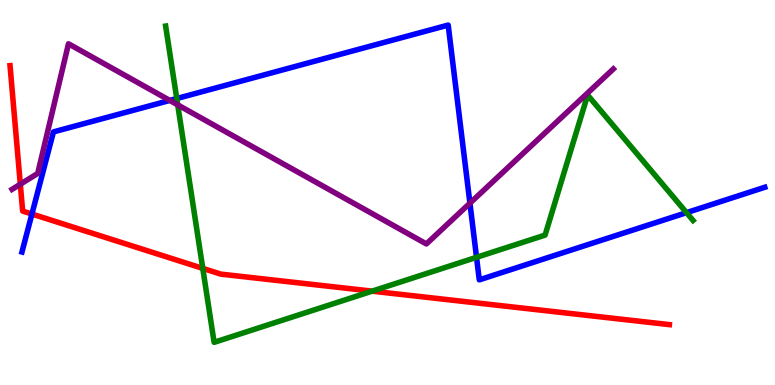[{'lines': ['blue', 'red'], 'intersections': [{'x': 0.412, 'y': 4.44}]}, {'lines': ['green', 'red'], 'intersections': [{'x': 2.62, 'y': 3.03}, {'x': 4.8, 'y': 2.44}]}, {'lines': ['purple', 'red'], 'intersections': [{'x': 0.262, 'y': 5.21}]}, {'lines': ['blue', 'green'], 'intersections': [{'x': 2.28, 'y': 7.44}, {'x': 6.15, 'y': 3.32}, {'x': 8.86, 'y': 4.48}]}, {'lines': ['blue', 'purple'], 'intersections': [{'x': 2.19, 'y': 7.39}, {'x': 6.06, 'y': 4.72}]}, {'lines': ['green', 'purple'], 'intersections': [{'x': 2.29, 'y': 7.28}]}]